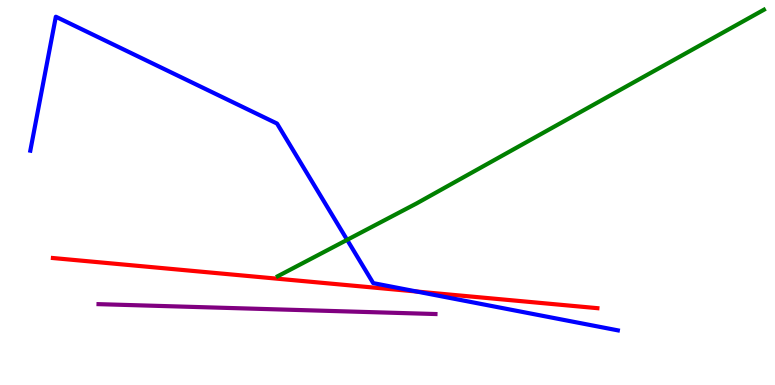[{'lines': ['blue', 'red'], 'intersections': [{'x': 5.38, 'y': 2.43}]}, {'lines': ['green', 'red'], 'intersections': []}, {'lines': ['purple', 'red'], 'intersections': []}, {'lines': ['blue', 'green'], 'intersections': [{'x': 4.48, 'y': 3.77}]}, {'lines': ['blue', 'purple'], 'intersections': []}, {'lines': ['green', 'purple'], 'intersections': []}]